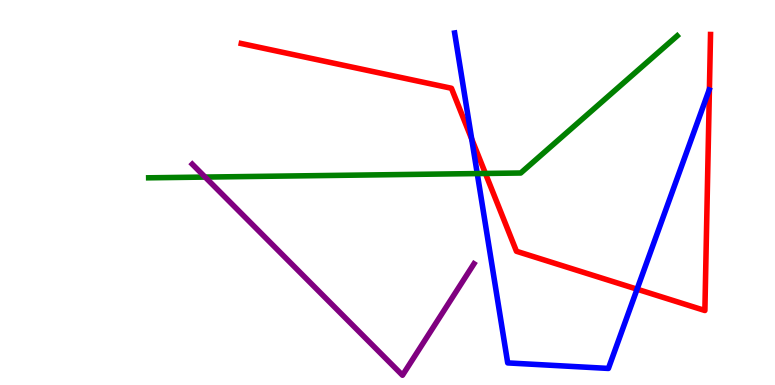[{'lines': ['blue', 'red'], 'intersections': [{'x': 6.09, 'y': 6.39}, {'x': 8.22, 'y': 2.49}]}, {'lines': ['green', 'red'], 'intersections': [{'x': 6.26, 'y': 5.49}]}, {'lines': ['purple', 'red'], 'intersections': []}, {'lines': ['blue', 'green'], 'intersections': [{'x': 6.16, 'y': 5.49}]}, {'lines': ['blue', 'purple'], 'intersections': []}, {'lines': ['green', 'purple'], 'intersections': [{'x': 2.65, 'y': 5.4}]}]